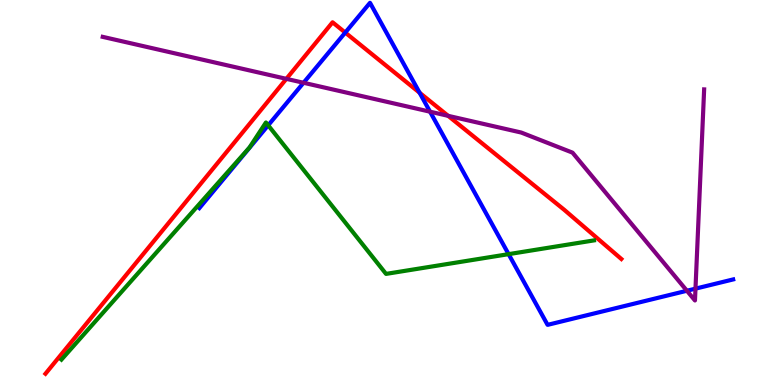[{'lines': ['blue', 'red'], 'intersections': [{'x': 4.45, 'y': 9.15}, {'x': 5.41, 'y': 7.59}]}, {'lines': ['green', 'red'], 'intersections': []}, {'lines': ['purple', 'red'], 'intersections': [{'x': 3.7, 'y': 7.95}, {'x': 5.78, 'y': 6.99}]}, {'lines': ['blue', 'green'], 'intersections': [{'x': 3.46, 'y': 6.75}, {'x': 6.56, 'y': 3.4}]}, {'lines': ['blue', 'purple'], 'intersections': [{'x': 3.92, 'y': 7.85}, {'x': 5.55, 'y': 7.1}, {'x': 8.86, 'y': 2.45}, {'x': 8.97, 'y': 2.5}]}, {'lines': ['green', 'purple'], 'intersections': []}]